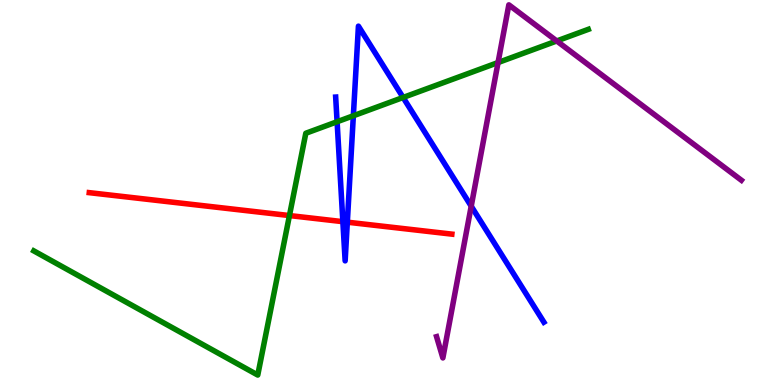[{'lines': ['blue', 'red'], 'intersections': [{'x': 4.42, 'y': 4.24}, {'x': 4.48, 'y': 4.23}]}, {'lines': ['green', 'red'], 'intersections': [{'x': 3.73, 'y': 4.4}]}, {'lines': ['purple', 'red'], 'intersections': []}, {'lines': ['blue', 'green'], 'intersections': [{'x': 4.35, 'y': 6.84}, {'x': 4.56, 'y': 6.99}, {'x': 5.2, 'y': 7.47}]}, {'lines': ['blue', 'purple'], 'intersections': [{'x': 6.08, 'y': 4.64}]}, {'lines': ['green', 'purple'], 'intersections': [{'x': 6.43, 'y': 8.38}, {'x': 7.18, 'y': 8.94}]}]